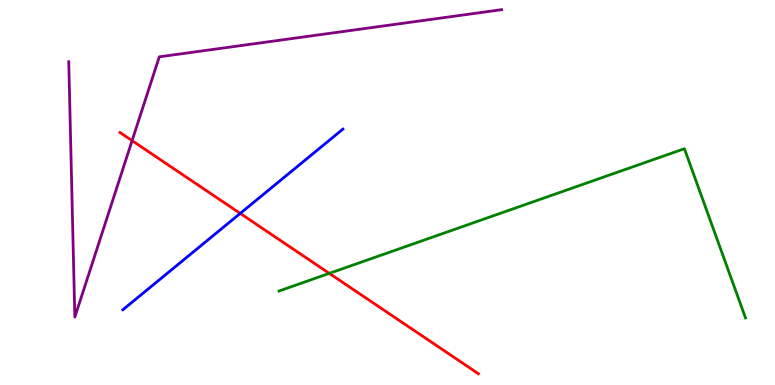[{'lines': ['blue', 'red'], 'intersections': [{'x': 3.1, 'y': 4.46}]}, {'lines': ['green', 'red'], 'intersections': [{'x': 4.25, 'y': 2.9}]}, {'lines': ['purple', 'red'], 'intersections': [{'x': 1.7, 'y': 6.35}]}, {'lines': ['blue', 'green'], 'intersections': []}, {'lines': ['blue', 'purple'], 'intersections': []}, {'lines': ['green', 'purple'], 'intersections': []}]